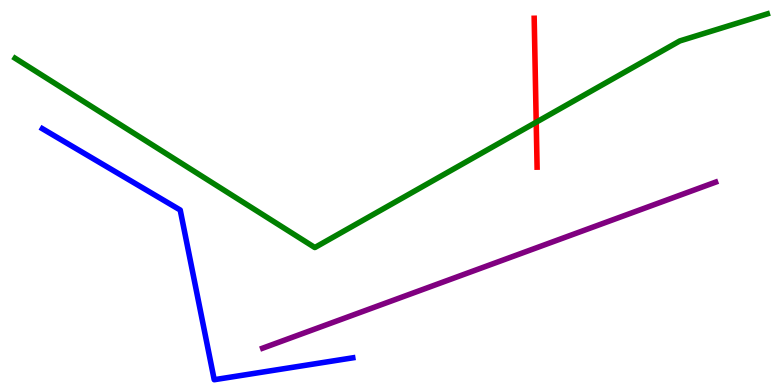[{'lines': ['blue', 'red'], 'intersections': []}, {'lines': ['green', 'red'], 'intersections': [{'x': 6.92, 'y': 6.83}]}, {'lines': ['purple', 'red'], 'intersections': []}, {'lines': ['blue', 'green'], 'intersections': []}, {'lines': ['blue', 'purple'], 'intersections': []}, {'lines': ['green', 'purple'], 'intersections': []}]